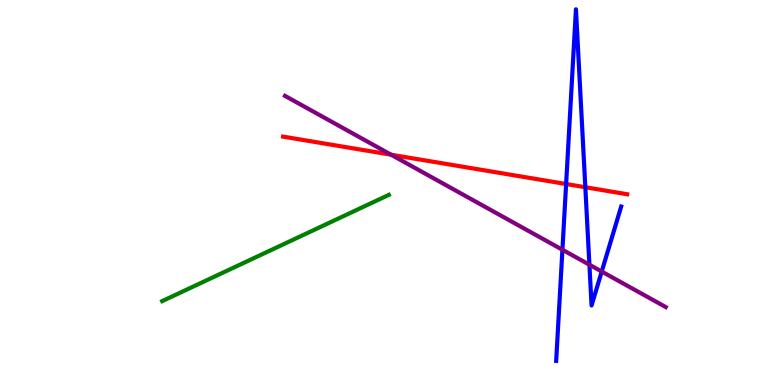[{'lines': ['blue', 'red'], 'intersections': [{'x': 7.3, 'y': 5.22}, {'x': 7.55, 'y': 5.14}]}, {'lines': ['green', 'red'], 'intersections': []}, {'lines': ['purple', 'red'], 'intersections': [{'x': 5.05, 'y': 5.98}]}, {'lines': ['blue', 'green'], 'intersections': []}, {'lines': ['blue', 'purple'], 'intersections': [{'x': 7.26, 'y': 3.51}, {'x': 7.61, 'y': 3.12}, {'x': 7.76, 'y': 2.95}]}, {'lines': ['green', 'purple'], 'intersections': []}]